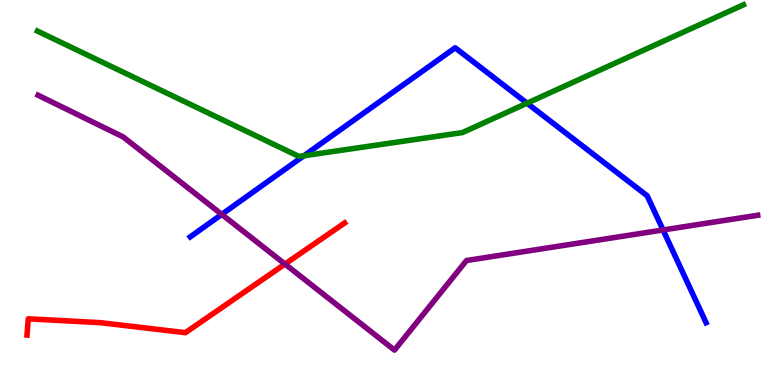[{'lines': ['blue', 'red'], 'intersections': []}, {'lines': ['green', 'red'], 'intersections': []}, {'lines': ['purple', 'red'], 'intersections': [{'x': 3.68, 'y': 3.14}]}, {'lines': ['blue', 'green'], 'intersections': [{'x': 3.92, 'y': 5.95}, {'x': 6.8, 'y': 7.32}]}, {'lines': ['blue', 'purple'], 'intersections': [{'x': 2.86, 'y': 4.43}, {'x': 8.56, 'y': 4.03}]}, {'lines': ['green', 'purple'], 'intersections': []}]